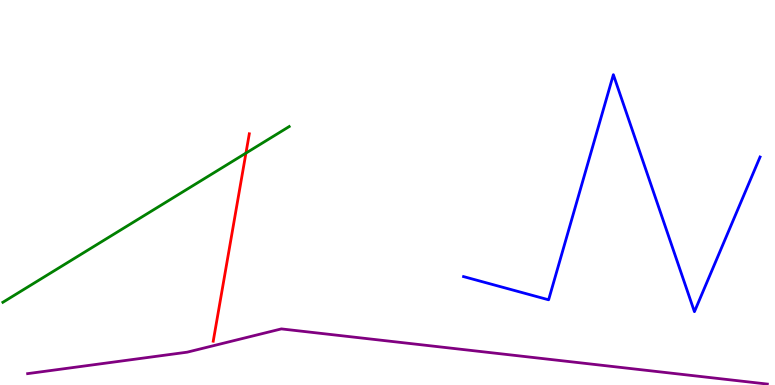[{'lines': ['blue', 'red'], 'intersections': []}, {'lines': ['green', 'red'], 'intersections': [{'x': 3.17, 'y': 6.02}]}, {'lines': ['purple', 'red'], 'intersections': []}, {'lines': ['blue', 'green'], 'intersections': []}, {'lines': ['blue', 'purple'], 'intersections': []}, {'lines': ['green', 'purple'], 'intersections': []}]